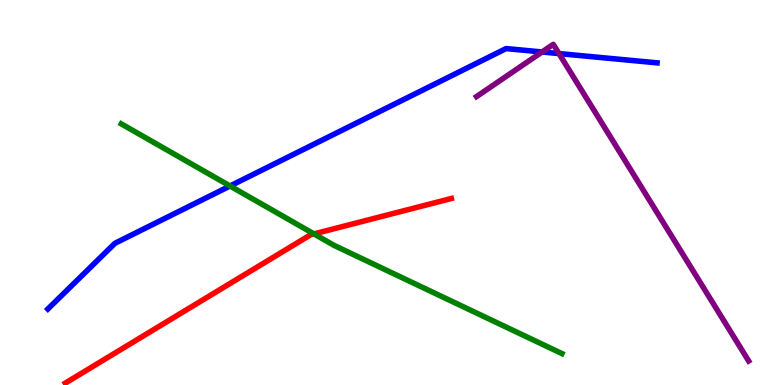[{'lines': ['blue', 'red'], 'intersections': []}, {'lines': ['green', 'red'], 'intersections': [{'x': 4.05, 'y': 3.92}]}, {'lines': ['purple', 'red'], 'intersections': []}, {'lines': ['blue', 'green'], 'intersections': [{'x': 2.97, 'y': 5.17}]}, {'lines': ['blue', 'purple'], 'intersections': [{'x': 6.99, 'y': 8.65}, {'x': 7.21, 'y': 8.61}]}, {'lines': ['green', 'purple'], 'intersections': []}]